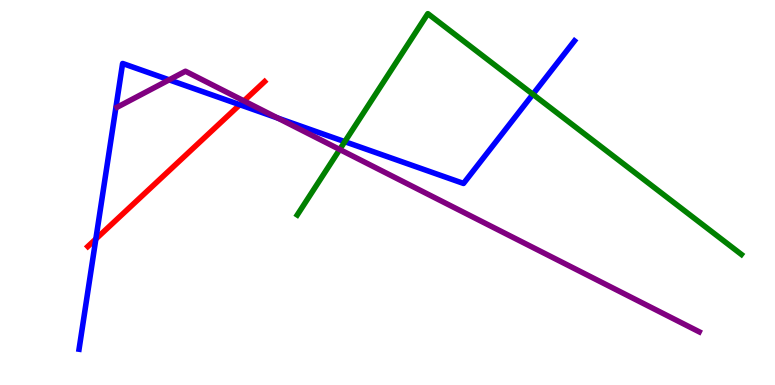[{'lines': ['blue', 'red'], 'intersections': [{'x': 1.24, 'y': 3.79}, {'x': 3.09, 'y': 7.28}]}, {'lines': ['green', 'red'], 'intersections': []}, {'lines': ['purple', 'red'], 'intersections': [{'x': 3.15, 'y': 7.38}]}, {'lines': ['blue', 'green'], 'intersections': [{'x': 4.45, 'y': 6.32}, {'x': 6.88, 'y': 7.55}]}, {'lines': ['blue', 'purple'], 'intersections': [{'x': 2.18, 'y': 7.93}, {'x': 3.58, 'y': 6.93}]}, {'lines': ['green', 'purple'], 'intersections': [{'x': 4.38, 'y': 6.12}]}]